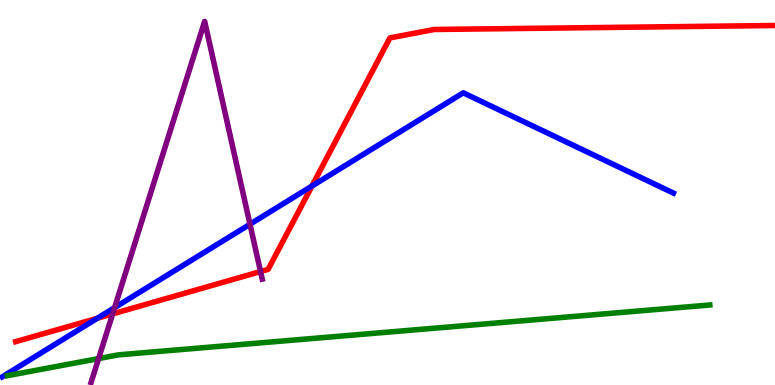[{'lines': ['blue', 'red'], 'intersections': [{'x': 1.26, 'y': 1.73}, {'x': 4.03, 'y': 5.17}]}, {'lines': ['green', 'red'], 'intersections': []}, {'lines': ['purple', 'red'], 'intersections': [{'x': 1.45, 'y': 1.85}, {'x': 3.36, 'y': 2.95}]}, {'lines': ['blue', 'green'], 'intersections': []}, {'lines': ['blue', 'purple'], 'intersections': [{'x': 1.48, 'y': 2.01}, {'x': 3.23, 'y': 4.18}]}, {'lines': ['green', 'purple'], 'intersections': [{'x': 1.27, 'y': 0.686}]}]